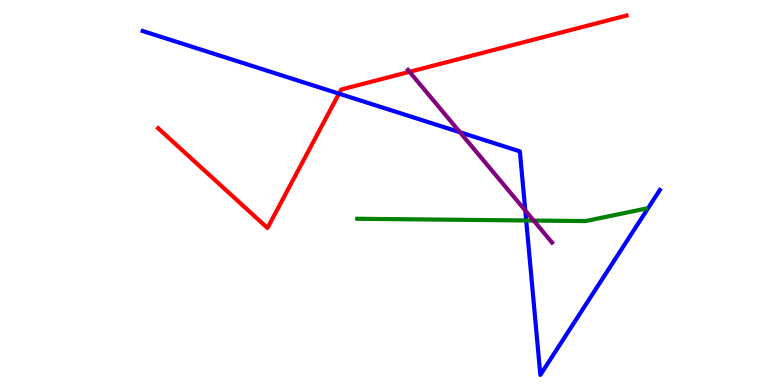[{'lines': ['blue', 'red'], 'intersections': [{'x': 4.37, 'y': 7.57}]}, {'lines': ['green', 'red'], 'intersections': []}, {'lines': ['purple', 'red'], 'intersections': [{'x': 5.28, 'y': 8.13}]}, {'lines': ['blue', 'green'], 'intersections': [{'x': 6.79, 'y': 4.27}]}, {'lines': ['blue', 'purple'], 'intersections': [{'x': 5.94, 'y': 6.56}, {'x': 6.78, 'y': 4.53}]}, {'lines': ['green', 'purple'], 'intersections': [{'x': 6.89, 'y': 4.27}]}]